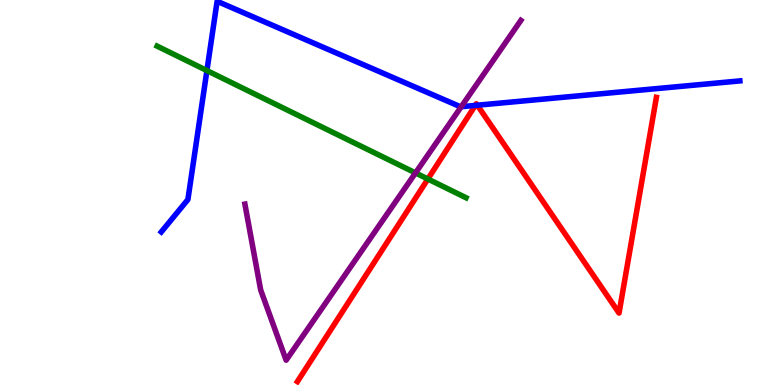[{'lines': ['blue', 'red'], 'intersections': [{'x': 6.13, 'y': 7.26}, {'x': 6.16, 'y': 7.27}]}, {'lines': ['green', 'red'], 'intersections': [{'x': 5.52, 'y': 5.35}]}, {'lines': ['purple', 'red'], 'intersections': []}, {'lines': ['blue', 'green'], 'intersections': [{'x': 2.67, 'y': 8.17}]}, {'lines': ['blue', 'purple'], 'intersections': [{'x': 5.95, 'y': 7.23}]}, {'lines': ['green', 'purple'], 'intersections': [{'x': 5.36, 'y': 5.51}]}]